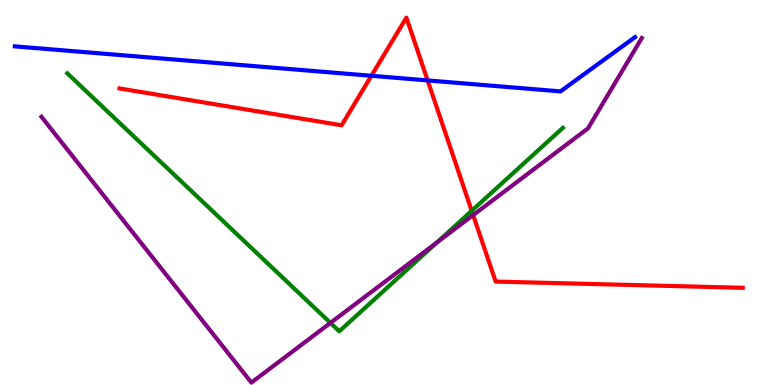[{'lines': ['blue', 'red'], 'intersections': [{'x': 4.79, 'y': 8.03}, {'x': 5.52, 'y': 7.91}]}, {'lines': ['green', 'red'], 'intersections': [{'x': 6.09, 'y': 4.52}]}, {'lines': ['purple', 'red'], 'intersections': [{'x': 6.11, 'y': 4.41}]}, {'lines': ['blue', 'green'], 'intersections': []}, {'lines': ['blue', 'purple'], 'intersections': []}, {'lines': ['green', 'purple'], 'intersections': [{'x': 4.26, 'y': 1.61}, {'x': 5.64, 'y': 3.7}]}]